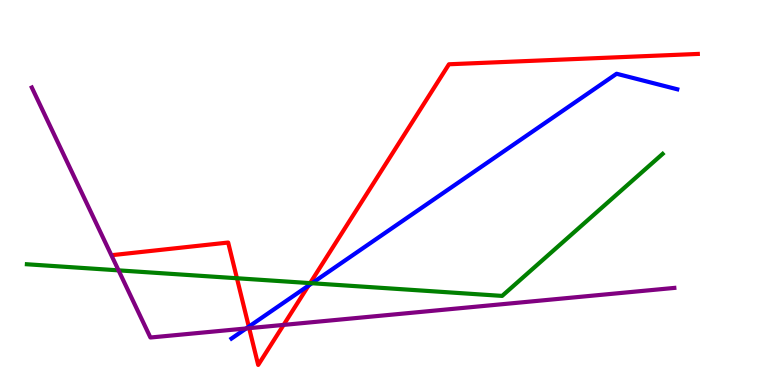[{'lines': ['blue', 'red'], 'intersections': [{'x': 3.21, 'y': 1.52}, {'x': 3.98, 'y': 2.58}]}, {'lines': ['green', 'red'], 'intersections': [{'x': 3.06, 'y': 2.77}, {'x': 4.0, 'y': 2.65}]}, {'lines': ['purple', 'red'], 'intersections': [{'x': 3.22, 'y': 1.48}, {'x': 3.66, 'y': 1.56}]}, {'lines': ['blue', 'green'], 'intersections': [{'x': 4.02, 'y': 2.64}]}, {'lines': ['blue', 'purple'], 'intersections': [{'x': 3.18, 'y': 1.47}]}, {'lines': ['green', 'purple'], 'intersections': [{'x': 1.53, 'y': 2.98}]}]